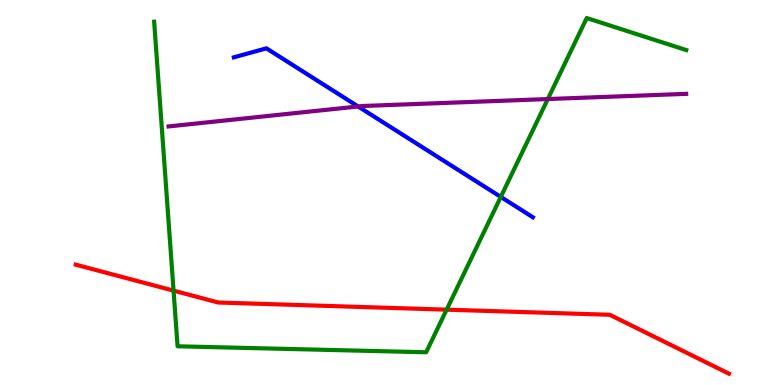[{'lines': ['blue', 'red'], 'intersections': []}, {'lines': ['green', 'red'], 'intersections': [{'x': 2.24, 'y': 2.45}, {'x': 5.76, 'y': 1.96}]}, {'lines': ['purple', 'red'], 'intersections': []}, {'lines': ['blue', 'green'], 'intersections': [{'x': 6.46, 'y': 4.89}]}, {'lines': ['blue', 'purple'], 'intersections': [{'x': 4.62, 'y': 7.23}]}, {'lines': ['green', 'purple'], 'intersections': [{'x': 7.07, 'y': 7.43}]}]